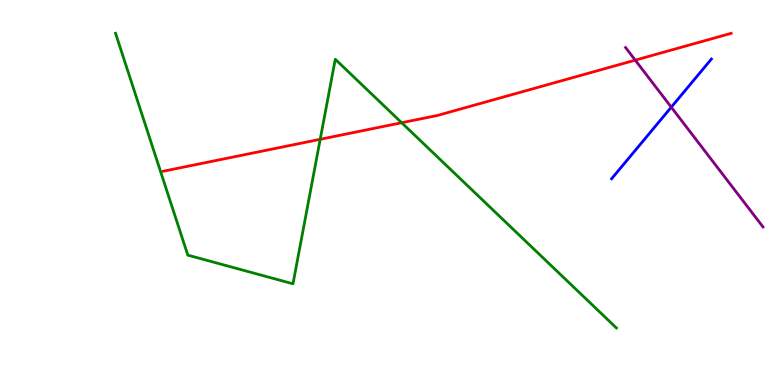[{'lines': ['blue', 'red'], 'intersections': []}, {'lines': ['green', 'red'], 'intersections': [{'x': 4.13, 'y': 6.38}, {'x': 5.18, 'y': 6.81}]}, {'lines': ['purple', 'red'], 'intersections': [{'x': 8.2, 'y': 8.44}]}, {'lines': ['blue', 'green'], 'intersections': []}, {'lines': ['blue', 'purple'], 'intersections': [{'x': 8.66, 'y': 7.22}]}, {'lines': ['green', 'purple'], 'intersections': []}]